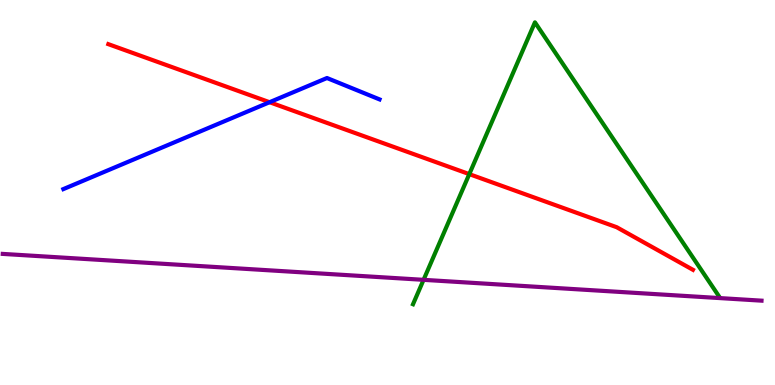[{'lines': ['blue', 'red'], 'intersections': [{'x': 3.48, 'y': 7.35}]}, {'lines': ['green', 'red'], 'intersections': [{'x': 6.06, 'y': 5.48}]}, {'lines': ['purple', 'red'], 'intersections': []}, {'lines': ['blue', 'green'], 'intersections': []}, {'lines': ['blue', 'purple'], 'intersections': []}, {'lines': ['green', 'purple'], 'intersections': [{'x': 5.47, 'y': 2.73}]}]